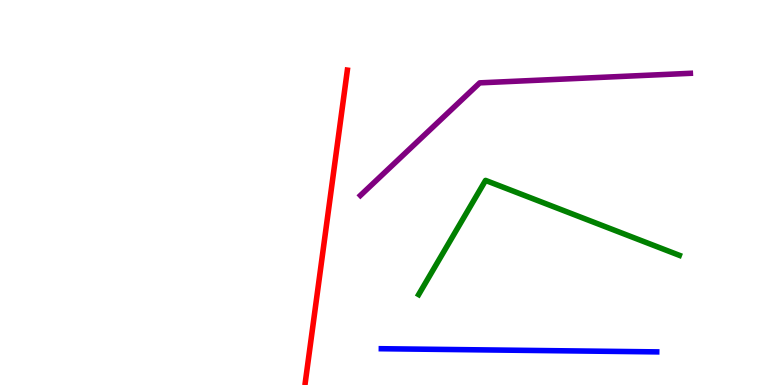[{'lines': ['blue', 'red'], 'intersections': []}, {'lines': ['green', 'red'], 'intersections': []}, {'lines': ['purple', 'red'], 'intersections': []}, {'lines': ['blue', 'green'], 'intersections': []}, {'lines': ['blue', 'purple'], 'intersections': []}, {'lines': ['green', 'purple'], 'intersections': []}]